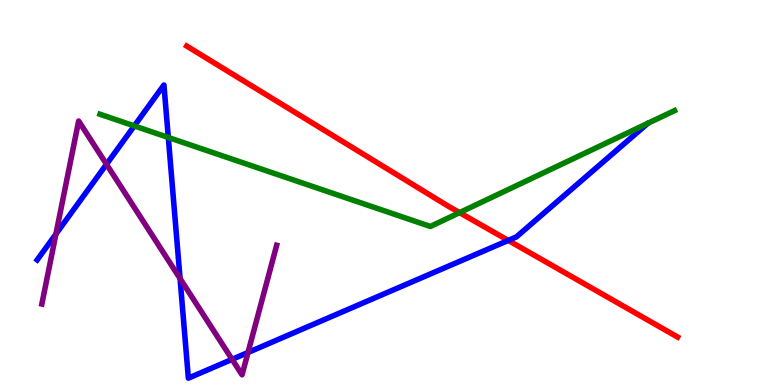[{'lines': ['blue', 'red'], 'intersections': [{'x': 6.56, 'y': 3.76}]}, {'lines': ['green', 'red'], 'intersections': [{'x': 5.93, 'y': 4.48}]}, {'lines': ['purple', 'red'], 'intersections': []}, {'lines': ['blue', 'green'], 'intersections': [{'x': 1.73, 'y': 6.73}, {'x': 2.17, 'y': 6.43}]}, {'lines': ['blue', 'purple'], 'intersections': [{'x': 0.722, 'y': 3.92}, {'x': 1.37, 'y': 5.73}, {'x': 2.32, 'y': 2.77}, {'x': 2.99, 'y': 0.666}, {'x': 3.2, 'y': 0.845}]}, {'lines': ['green', 'purple'], 'intersections': []}]